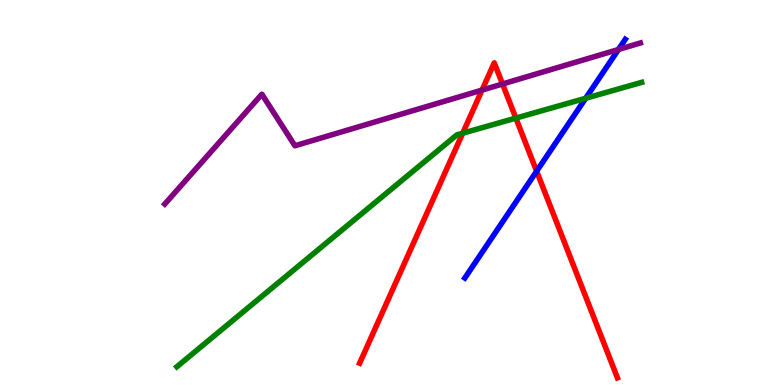[{'lines': ['blue', 'red'], 'intersections': [{'x': 6.92, 'y': 5.55}]}, {'lines': ['green', 'red'], 'intersections': [{'x': 5.97, 'y': 6.54}, {'x': 6.66, 'y': 6.93}]}, {'lines': ['purple', 'red'], 'intersections': [{'x': 6.22, 'y': 7.66}, {'x': 6.48, 'y': 7.82}]}, {'lines': ['blue', 'green'], 'intersections': [{'x': 7.56, 'y': 7.45}]}, {'lines': ['blue', 'purple'], 'intersections': [{'x': 7.98, 'y': 8.71}]}, {'lines': ['green', 'purple'], 'intersections': []}]